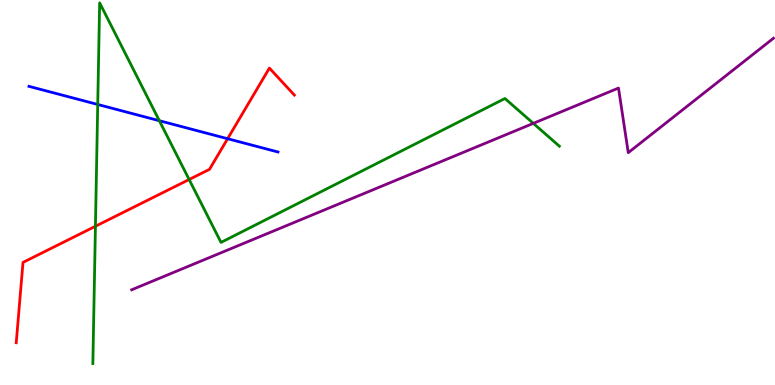[{'lines': ['blue', 'red'], 'intersections': [{'x': 2.94, 'y': 6.4}]}, {'lines': ['green', 'red'], 'intersections': [{'x': 1.23, 'y': 4.12}, {'x': 2.44, 'y': 5.34}]}, {'lines': ['purple', 'red'], 'intersections': []}, {'lines': ['blue', 'green'], 'intersections': [{'x': 1.26, 'y': 7.29}, {'x': 2.06, 'y': 6.86}]}, {'lines': ['blue', 'purple'], 'intersections': []}, {'lines': ['green', 'purple'], 'intersections': [{'x': 6.88, 'y': 6.8}]}]